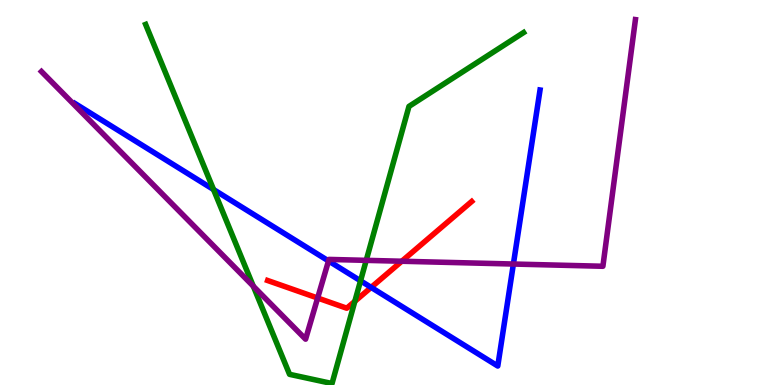[{'lines': ['blue', 'red'], 'intersections': [{'x': 4.79, 'y': 2.54}]}, {'lines': ['green', 'red'], 'intersections': [{'x': 4.58, 'y': 2.17}]}, {'lines': ['purple', 'red'], 'intersections': [{'x': 4.1, 'y': 2.26}, {'x': 5.18, 'y': 3.21}]}, {'lines': ['blue', 'green'], 'intersections': [{'x': 2.76, 'y': 5.08}, {'x': 4.65, 'y': 2.71}]}, {'lines': ['blue', 'purple'], 'intersections': [{'x': 4.24, 'y': 3.22}, {'x': 6.62, 'y': 3.14}]}, {'lines': ['green', 'purple'], 'intersections': [{'x': 3.27, 'y': 2.57}, {'x': 4.73, 'y': 3.24}]}]